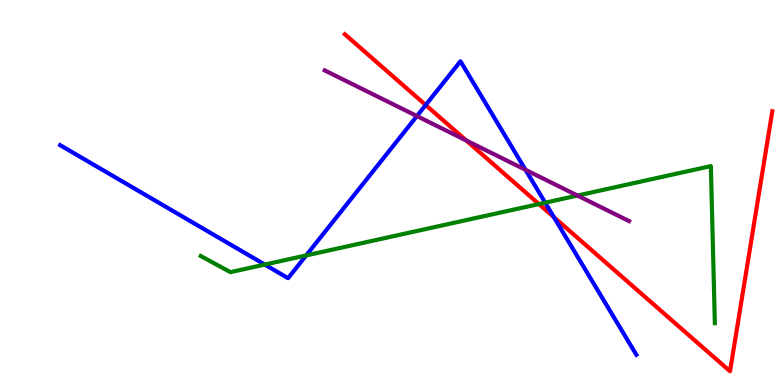[{'lines': ['blue', 'red'], 'intersections': [{'x': 5.49, 'y': 7.27}, {'x': 7.15, 'y': 4.36}]}, {'lines': ['green', 'red'], 'intersections': [{'x': 6.95, 'y': 4.7}]}, {'lines': ['purple', 'red'], 'intersections': [{'x': 6.02, 'y': 6.35}]}, {'lines': ['blue', 'green'], 'intersections': [{'x': 3.42, 'y': 3.13}, {'x': 3.95, 'y': 3.37}, {'x': 7.03, 'y': 4.74}]}, {'lines': ['blue', 'purple'], 'intersections': [{'x': 5.38, 'y': 6.99}, {'x': 6.78, 'y': 5.59}]}, {'lines': ['green', 'purple'], 'intersections': [{'x': 7.45, 'y': 4.92}]}]